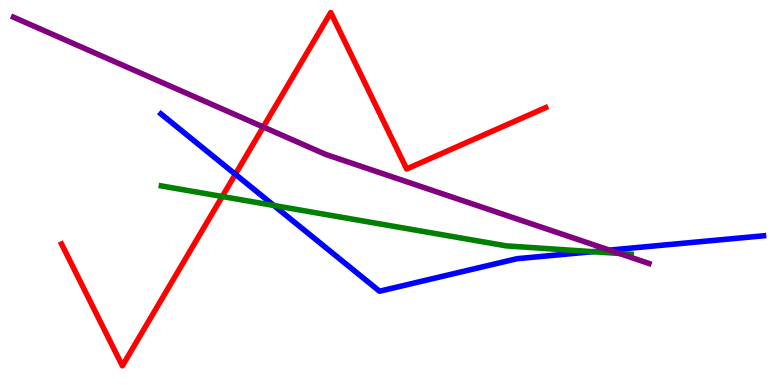[{'lines': ['blue', 'red'], 'intersections': [{'x': 3.04, 'y': 5.47}]}, {'lines': ['green', 'red'], 'intersections': [{'x': 2.87, 'y': 4.9}]}, {'lines': ['purple', 'red'], 'intersections': [{'x': 3.4, 'y': 6.7}]}, {'lines': ['blue', 'green'], 'intersections': [{'x': 3.53, 'y': 4.66}, {'x': 7.65, 'y': 3.46}]}, {'lines': ['blue', 'purple'], 'intersections': [{'x': 7.86, 'y': 3.5}]}, {'lines': ['green', 'purple'], 'intersections': [{'x': 7.99, 'y': 3.42}]}]